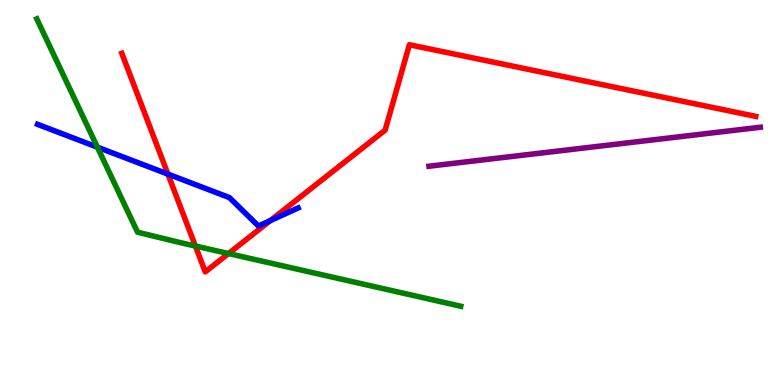[{'lines': ['blue', 'red'], 'intersections': [{'x': 2.17, 'y': 5.48}, {'x': 3.49, 'y': 4.27}]}, {'lines': ['green', 'red'], 'intersections': [{'x': 2.52, 'y': 3.61}, {'x': 2.95, 'y': 3.41}]}, {'lines': ['purple', 'red'], 'intersections': []}, {'lines': ['blue', 'green'], 'intersections': [{'x': 1.26, 'y': 6.18}]}, {'lines': ['blue', 'purple'], 'intersections': []}, {'lines': ['green', 'purple'], 'intersections': []}]